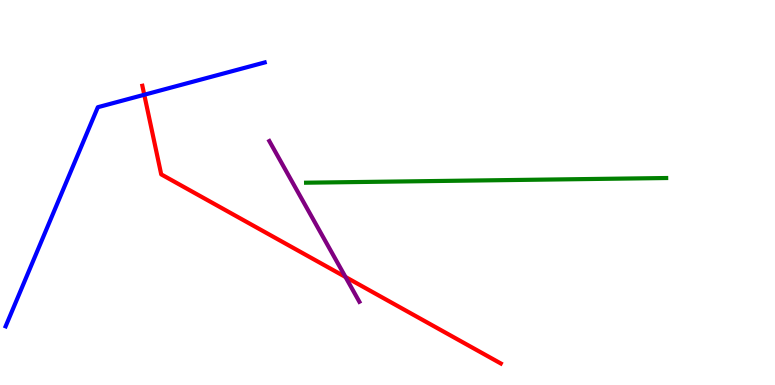[{'lines': ['blue', 'red'], 'intersections': [{'x': 1.86, 'y': 7.54}]}, {'lines': ['green', 'red'], 'intersections': []}, {'lines': ['purple', 'red'], 'intersections': [{'x': 4.46, 'y': 2.81}]}, {'lines': ['blue', 'green'], 'intersections': []}, {'lines': ['blue', 'purple'], 'intersections': []}, {'lines': ['green', 'purple'], 'intersections': []}]